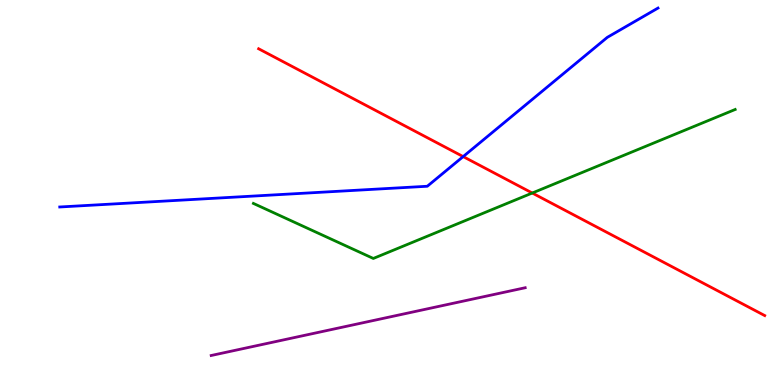[{'lines': ['blue', 'red'], 'intersections': [{'x': 5.98, 'y': 5.93}]}, {'lines': ['green', 'red'], 'intersections': [{'x': 6.87, 'y': 4.99}]}, {'lines': ['purple', 'red'], 'intersections': []}, {'lines': ['blue', 'green'], 'intersections': []}, {'lines': ['blue', 'purple'], 'intersections': []}, {'lines': ['green', 'purple'], 'intersections': []}]